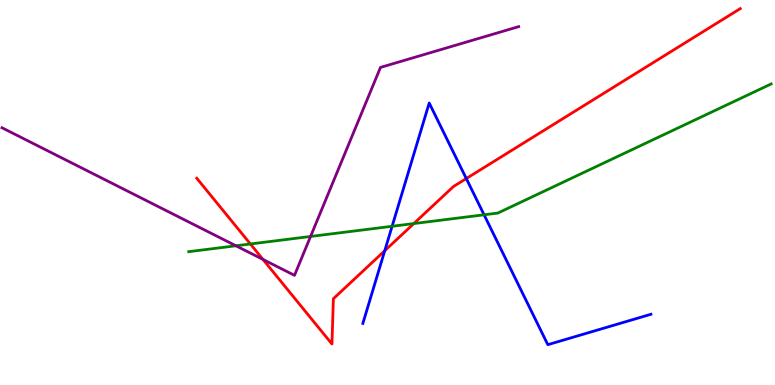[{'lines': ['blue', 'red'], 'intersections': [{'x': 4.96, 'y': 3.49}, {'x': 6.02, 'y': 5.36}]}, {'lines': ['green', 'red'], 'intersections': [{'x': 3.23, 'y': 3.66}, {'x': 5.34, 'y': 4.19}]}, {'lines': ['purple', 'red'], 'intersections': [{'x': 3.39, 'y': 3.26}]}, {'lines': ['blue', 'green'], 'intersections': [{'x': 5.06, 'y': 4.12}, {'x': 6.25, 'y': 4.42}]}, {'lines': ['blue', 'purple'], 'intersections': []}, {'lines': ['green', 'purple'], 'intersections': [{'x': 3.04, 'y': 3.62}, {'x': 4.01, 'y': 3.86}]}]